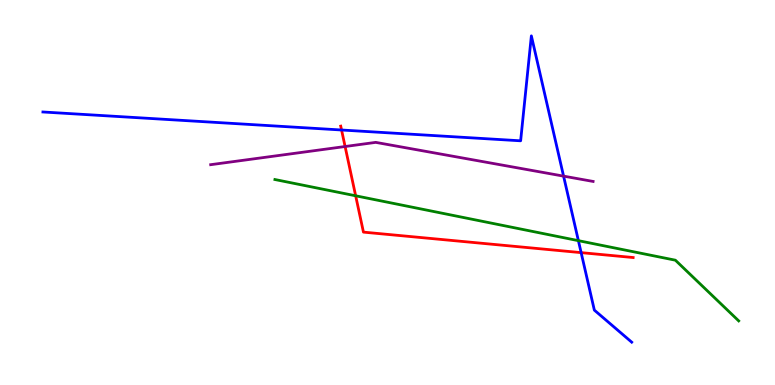[{'lines': ['blue', 'red'], 'intersections': [{'x': 4.41, 'y': 6.62}, {'x': 7.5, 'y': 3.44}]}, {'lines': ['green', 'red'], 'intersections': [{'x': 4.59, 'y': 4.91}]}, {'lines': ['purple', 'red'], 'intersections': [{'x': 4.45, 'y': 6.19}]}, {'lines': ['blue', 'green'], 'intersections': [{'x': 7.46, 'y': 3.75}]}, {'lines': ['blue', 'purple'], 'intersections': [{'x': 7.27, 'y': 5.43}]}, {'lines': ['green', 'purple'], 'intersections': []}]